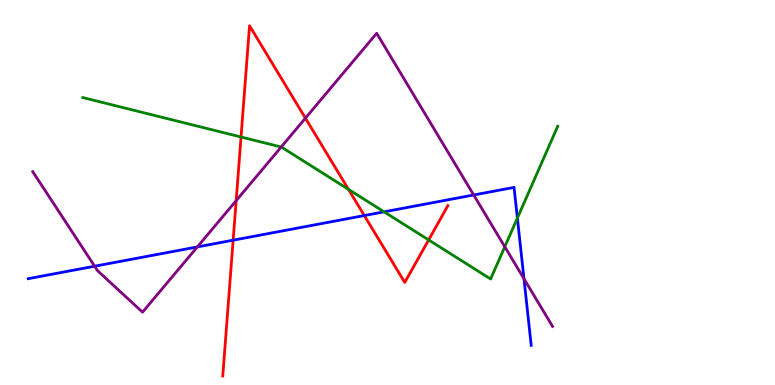[{'lines': ['blue', 'red'], 'intersections': [{'x': 3.01, 'y': 3.76}, {'x': 4.7, 'y': 4.4}]}, {'lines': ['green', 'red'], 'intersections': [{'x': 3.11, 'y': 6.44}, {'x': 4.5, 'y': 5.08}, {'x': 5.53, 'y': 3.77}]}, {'lines': ['purple', 'red'], 'intersections': [{'x': 3.05, 'y': 4.79}, {'x': 3.94, 'y': 6.93}]}, {'lines': ['blue', 'green'], 'intersections': [{'x': 4.96, 'y': 4.5}, {'x': 6.68, 'y': 4.34}]}, {'lines': ['blue', 'purple'], 'intersections': [{'x': 1.22, 'y': 3.09}, {'x': 2.55, 'y': 3.59}, {'x': 6.11, 'y': 4.94}, {'x': 6.76, 'y': 2.76}]}, {'lines': ['green', 'purple'], 'intersections': [{'x': 3.63, 'y': 6.18}, {'x': 6.51, 'y': 3.59}]}]